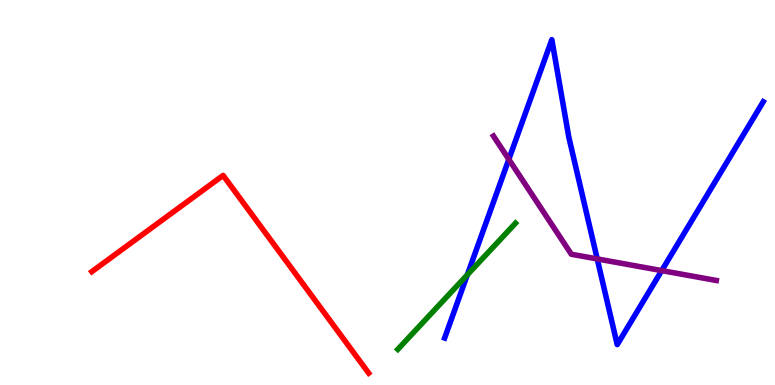[{'lines': ['blue', 'red'], 'intersections': []}, {'lines': ['green', 'red'], 'intersections': []}, {'lines': ['purple', 'red'], 'intersections': []}, {'lines': ['blue', 'green'], 'intersections': [{'x': 6.03, 'y': 2.86}]}, {'lines': ['blue', 'purple'], 'intersections': [{'x': 6.57, 'y': 5.86}, {'x': 7.71, 'y': 3.27}, {'x': 8.54, 'y': 2.97}]}, {'lines': ['green', 'purple'], 'intersections': []}]